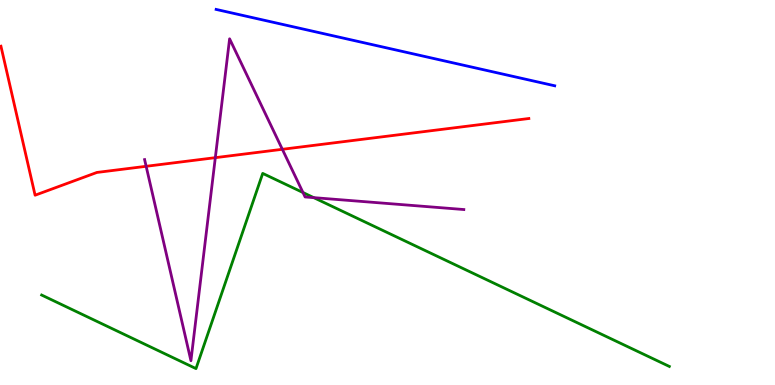[{'lines': ['blue', 'red'], 'intersections': []}, {'lines': ['green', 'red'], 'intersections': []}, {'lines': ['purple', 'red'], 'intersections': [{'x': 1.89, 'y': 5.68}, {'x': 2.78, 'y': 5.9}, {'x': 3.64, 'y': 6.12}]}, {'lines': ['blue', 'green'], 'intersections': []}, {'lines': ['blue', 'purple'], 'intersections': []}, {'lines': ['green', 'purple'], 'intersections': [{'x': 3.91, 'y': 5.0}, {'x': 4.05, 'y': 4.87}]}]